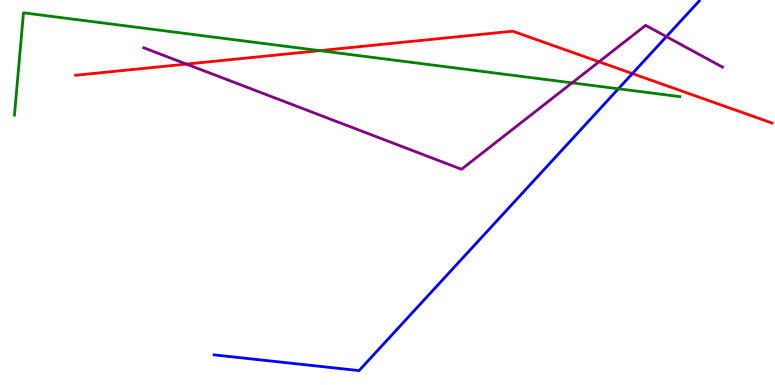[{'lines': ['blue', 'red'], 'intersections': [{'x': 8.16, 'y': 8.09}]}, {'lines': ['green', 'red'], 'intersections': [{'x': 4.13, 'y': 8.68}]}, {'lines': ['purple', 'red'], 'intersections': [{'x': 2.41, 'y': 8.34}, {'x': 7.73, 'y': 8.4}]}, {'lines': ['blue', 'green'], 'intersections': [{'x': 7.98, 'y': 7.69}]}, {'lines': ['blue', 'purple'], 'intersections': [{'x': 8.6, 'y': 9.05}]}, {'lines': ['green', 'purple'], 'intersections': [{'x': 7.38, 'y': 7.85}]}]